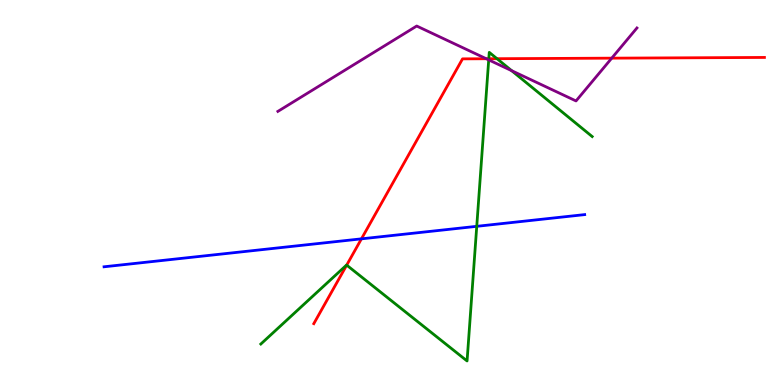[{'lines': ['blue', 'red'], 'intersections': [{'x': 4.66, 'y': 3.8}]}, {'lines': ['green', 'red'], 'intersections': [{'x': 4.47, 'y': 3.11}, {'x': 6.31, 'y': 8.47}, {'x': 6.41, 'y': 8.48}]}, {'lines': ['purple', 'red'], 'intersections': [{'x': 6.27, 'y': 8.47}, {'x': 7.89, 'y': 8.49}]}, {'lines': ['blue', 'green'], 'intersections': [{'x': 6.15, 'y': 4.12}]}, {'lines': ['blue', 'purple'], 'intersections': []}, {'lines': ['green', 'purple'], 'intersections': [{'x': 6.31, 'y': 8.44}, {'x': 6.6, 'y': 8.16}]}]